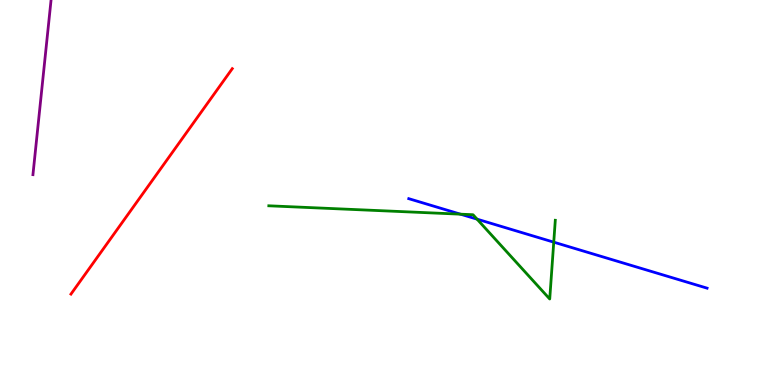[{'lines': ['blue', 'red'], 'intersections': []}, {'lines': ['green', 'red'], 'intersections': []}, {'lines': ['purple', 'red'], 'intersections': []}, {'lines': ['blue', 'green'], 'intersections': [{'x': 5.94, 'y': 4.44}, {'x': 6.16, 'y': 4.31}, {'x': 7.15, 'y': 3.71}]}, {'lines': ['blue', 'purple'], 'intersections': []}, {'lines': ['green', 'purple'], 'intersections': []}]